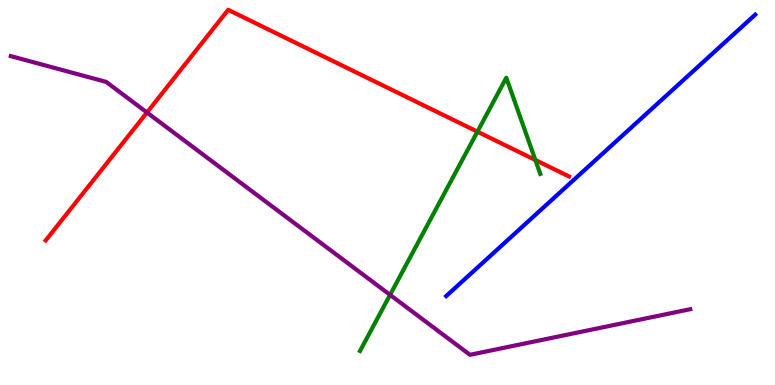[{'lines': ['blue', 'red'], 'intersections': []}, {'lines': ['green', 'red'], 'intersections': [{'x': 6.16, 'y': 6.58}, {'x': 6.91, 'y': 5.84}]}, {'lines': ['purple', 'red'], 'intersections': [{'x': 1.9, 'y': 7.08}]}, {'lines': ['blue', 'green'], 'intersections': []}, {'lines': ['blue', 'purple'], 'intersections': []}, {'lines': ['green', 'purple'], 'intersections': [{'x': 5.03, 'y': 2.34}]}]